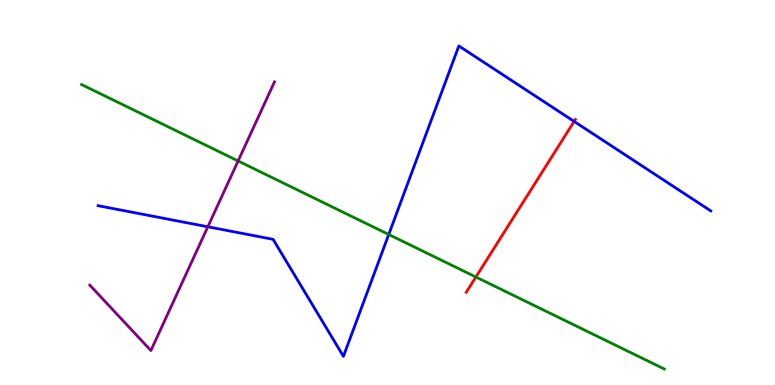[{'lines': ['blue', 'red'], 'intersections': [{'x': 7.41, 'y': 6.85}]}, {'lines': ['green', 'red'], 'intersections': [{'x': 6.14, 'y': 2.8}]}, {'lines': ['purple', 'red'], 'intersections': []}, {'lines': ['blue', 'green'], 'intersections': [{'x': 5.02, 'y': 3.91}]}, {'lines': ['blue', 'purple'], 'intersections': [{'x': 2.68, 'y': 4.11}]}, {'lines': ['green', 'purple'], 'intersections': [{'x': 3.07, 'y': 5.82}]}]